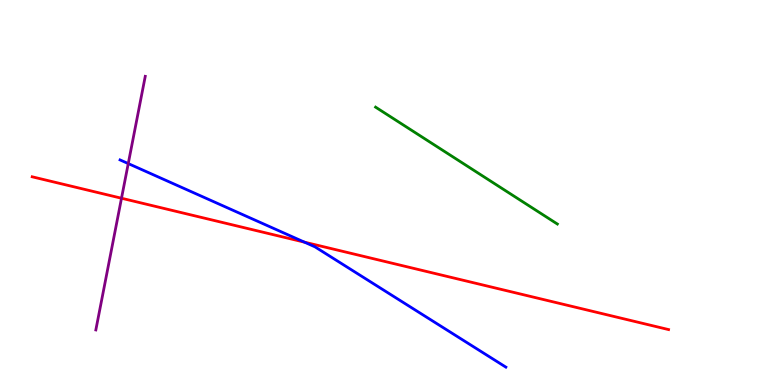[{'lines': ['blue', 'red'], 'intersections': [{'x': 3.93, 'y': 3.71}]}, {'lines': ['green', 'red'], 'intersections': []}, {'lines': ['purple', 'red'], 'intersections': [{'x': 1.57, 'y': 4.85}]}, {'lines': ['blue', 'green'], 'intersections': []}, {'lines': ['blue', 'purple'], 'intersections': [{'x': 1.65, 'y': 5.75}]}, {'lines': ['green', 'purple'], 'intersections': []}]